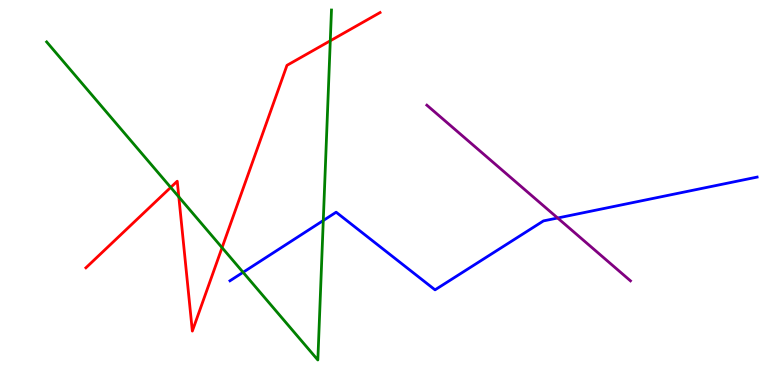[{'lines': ['blue', 'red'], 'intersections': []}, {'lines': ['green', 'red'], 'intersections': [{'x': 2.2, 'y': 5.13}, {'x': 2.31, 'y': 4.88}, {'x': 2.87, 'y': 3.57}, {'x': 4.26, 'y': 8.94}]}, {'lines': ['purple', 'red'], 'intersections': []}, {'lines': ['blue', 'green'], 'intersections': [{'x': 3.14, 'y': 2.93}, {'x': 4.17, 'y': 4.27}]}, {'lines': ['blue', 'purple'], 'intersections': [{'x': 7.2, 'y': 4.34}]}, {'lines': ['green', 'purple'], 'intersections': []}]